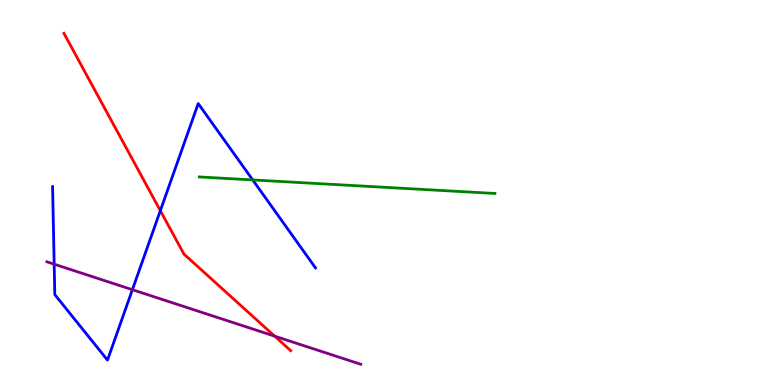[{'lines': ['blue', 'red'], 'intersections': [{'x': 2.07, 'y': 4.53}]}, {'lines': ['green', 'red'], 'intersections': []}, {'lines': ['purple', 'red'], 'intersections': [{'x': 3.54, 'y': 1.27}]}, {'lines': ['blue', 'green'], 'intersections': [{'x': 3.26, 'y': 5.33}]}, {'lines': ['blue', 'purple'], 'intersections': [{'x': 0.699, 'y': 3.14}, {'x': 1.71, 'y': 2.48}]}, {'lines': ['green', 'purple'], 'intersections': []}]